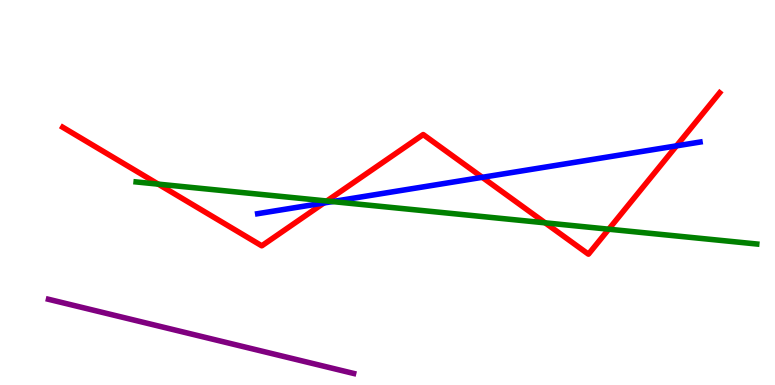[{'lines': ['blue', 'red'], 'intersections': [{'x': 4.18, 'y': 4.73}, {'x': 6.22, 'y': 5.39}, {'x': 8.73, 'y': 6.21}]}, {'lines': ['green', 'red'], 'intersections': [{'x': 2.04, 'y': 5.22}, {'x': 4.22, 'y': 4.78}, {'x': 7.03, 'y': 4.21}, {'x': 7.85, 'y': 4.05}]}, {'lines': ['purple', 'red'], 'intersections': []}, {'lines': ['blue', 'green'], 'intersections': [{'x': 4.29, 'y': 4.76}]}, {'lines': ['blue', 'purple'], 'intersections': []}, {'lines': ['green', 'purple'], 'intersections': []}]